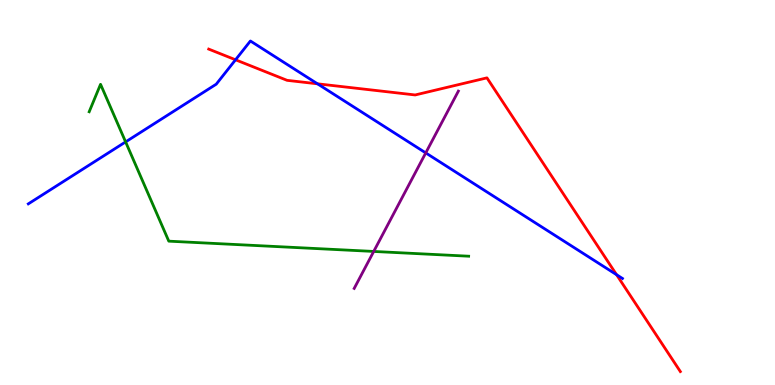[{'lines': ['blue', 'red'], 'intersections': [{'x': 3.04, 'y': 8.45}, {'x': 4.1, 'y': 7.82}, {'x': 7.96, 'y': 2.86}]}, {'lines': ['green', 'red'], 'intersections': []}, {'lines': ['purple', 'red'], 'intersections': []}, {'lines': ['blue', 'green'], 'intersections': [{'x': 1.62, 'y': 6.31}]}, {'lines': ['blue', 'purple'], 'intersections': [{'x': 5.49, 'y': 6.03}]}, {'lines': ['green', 'purple'], 'intersections': [{'x': 4.82, 'y': 3.47}]}]